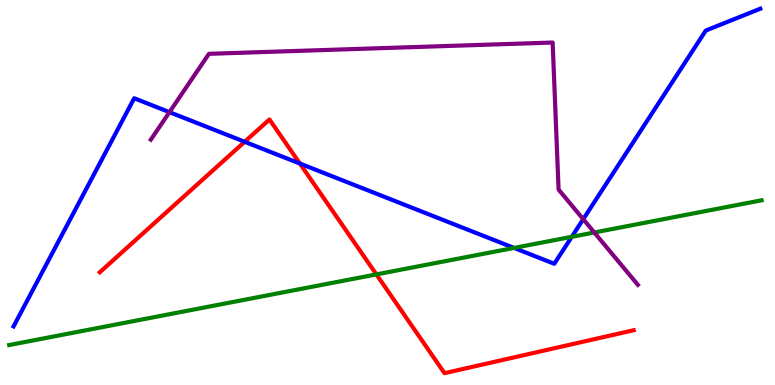[{'lines': ['blue', 'red'], 'intersections': [{'x': 3.16, 'y': 6.32}, {'x': 3.87, 'y': 5.75}]}, {'lines': ['green', 'red'], 'intersections': [{'x': 4.86, 'y': 2.87}]}, {'lines': ['purple', 'red'], 'intersections': []}, {'lines': ['blue', 'green'], 'intersections': [{'x': 6.63, 'y': 3.56}, {'x': 7.38, 'y': 3.85}]}, {'lines': ['blue', 'purple'], 'intersections': [{'x': 2.19, 'y': 7.09}, {'x': 7.53, 'y': 4.31}]}, {'lines': ['green', 'purple'], 'intersections': [{'x': 7.67, 'y': 3.96}]}]